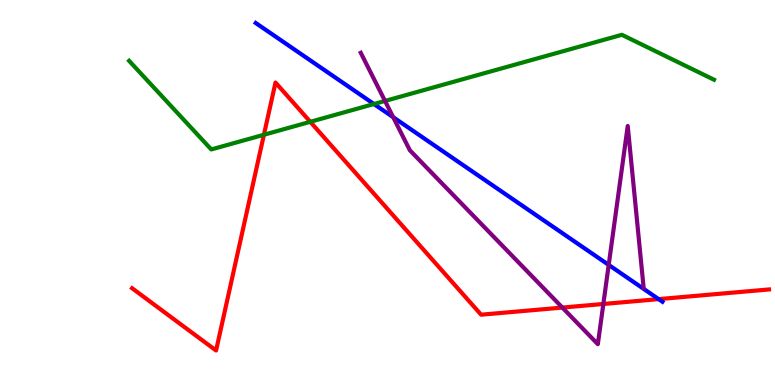[{'lines': ['blue', 'red'], 'intersections': [{'x': 8.5, 'y': 2.23}]}, {'lines': ['green', 'red'], 'intersections': [{'x': 3.41, 'y': 6.5}, {'x': 4.0, 'y': 6.84}]}, {'lines': ['purple', 'red'], 'intersections': [{'x': 7.26, 'y': 2.01}, {'x': 7.79, 'y': 2.1}]}, {'lines': ['blue', 'green'], 'intersections': [{'x': 4.83, 'y': 7.3}]}, {'lines': ['blue', 'purple'], 'intersections': [{'x': 5.07, 'y': 6.96}, {'x': 7.85, 'y': 3.12}]}, {'lines': ['green', 'purple'], 'intersections': [{'x': 4.97, 'y': 7.38}]}]